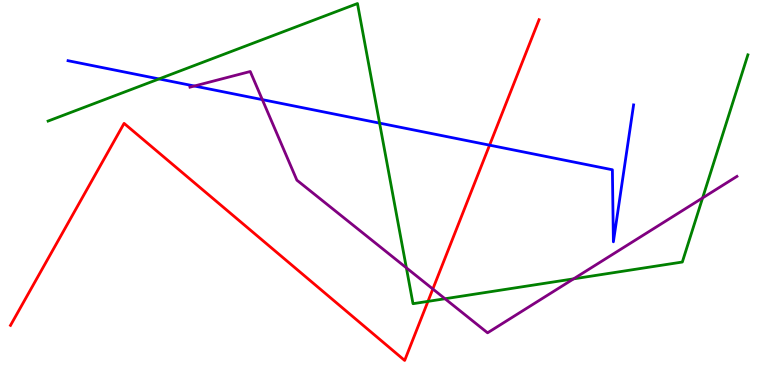[{'lines': ['blue', 'red'], 'intersections': [{'x': 6.32, 'y': 6.23}]}, {'lines': ['green', 'red'], 'intersections': [{'x': 5.52, 'y': 2.17}]}, {'lines': ['purple', 'red'], 'intersections': [{'x': 5.58, 'y': 2.49}]}, {'lines': ['blue', 'green'], 'intersections': [{'x': 2.05, 'y': 7.95}, {'x': 4.9, 'y': 6.8}]}, {'lines': ['blue', 'purple'], 'intersections': [{'x': 2.51, 'y': 7.77}, {'x': 3.38, 'y': 7.41}]}, {'lines': ['green', 'purple'], 'intersections': [{'x': 5.24, 'y': 3.04}, {'x': 5.74, 'y': 2.24}, {'x': 7.4, 'y': 2.76}, {'x': 9.07, 'y': 4.86}]}]